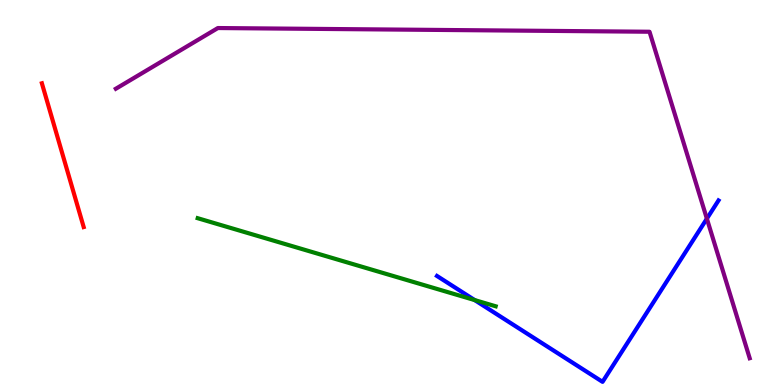[{'lines': ['blue', 'red'], 'intersections': []}, {'lines': ['green', 'red'], 'intersections': []}, {'lines': ['purple', 'red'], 'intersections': []}, {'lines': ['blue', 'green'], 'intersections': [{'x': 6.13, 'y': 2.21}]}, {'lines': ['blue', 'purple'], 'intersections': [{'x': 9.12, 'y': 4.32}]}, {'lines': ['green', 'purple'], 'intersections': []}]